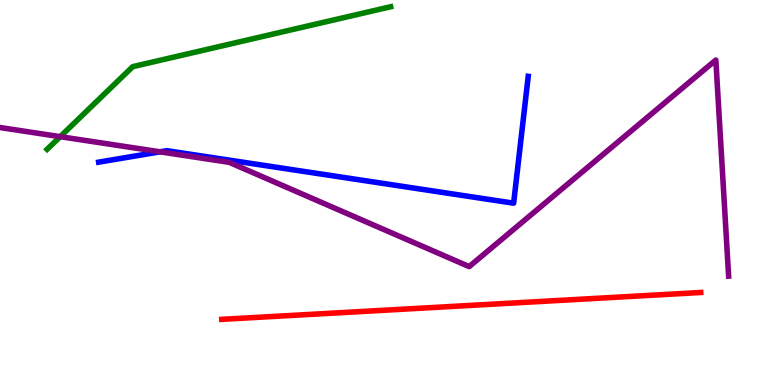[{'lines': ['blue', 'red'], 'intersections': []}, {'lines': ['green', 'red'], 'intersections': []}, {'lines': ['purple', 'red'], 'intersections': []}, {'lines': ['blue', 'green'], 'intersections': []}, {'lines': ['blue', 'purple'], 'intersections': [{'x': 2.06, 'y': 6.06}]}, {'lines': ['green', 'purple'], 'intersections': [{'x': 0.777, 'y': 6.45}]}]